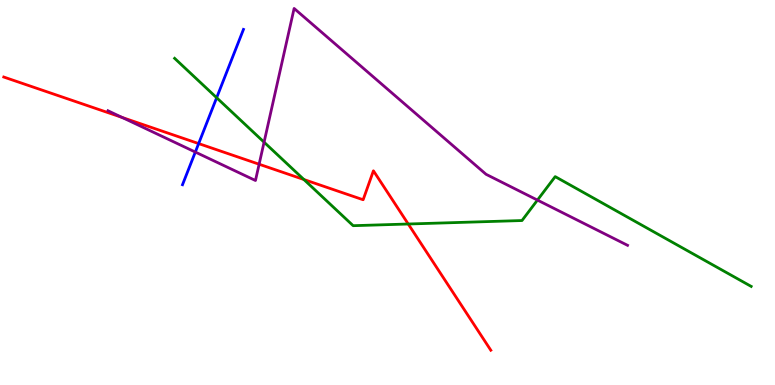[{'lines': ['blue', 'red'], 'intersections': [{'x': 2.56, 'y': 6.27}]}, {'lines': ['green', 'red'], 'intersections': [{'x': 3.92, 'y': 5.34}, {'x': 5.27, 'y': 4.18}]}, {'lines': ['purple', 'red'], 'intersections': [{'x': 1.58, 'y': 6.95}, {'x': 3.34, 'y': 5.73}]}, {'lines': ['blue', 'green'], 'intersections': [{'x': 2.8, 'y': 7.46}]}, {'lines': ['blue', 'purple'], 'intersections': [{'x': 2.52, 'y': 6.05}]}, {'lines': ['green', 'purple'], 'intersections': [{'x': 3.41, 'y': 6.31}, {'x': 6.93, 'y': 4.8}]}]